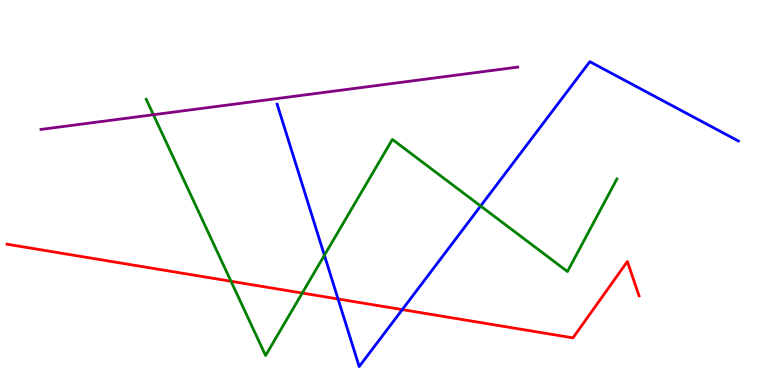[{'lines': ['blue', 'red'], 'intersections': [{'x': 4.36, 'y': 2.23}, {'x': 5.19, 'y': 1.96}]}, {'lines': ['green', 'red'], 'intersections': [{'x': 2.98, 'y': 2.69}, {'x': 3.9, 'y': 2.39}]}, {'lines': ['purple', 'red'], 'intersections': []}, {'lines': ['blue', 'green'], 'intersections': [{'x': 4.19, 'y': 3.37}, {'x': 6.2, 'y': 4.65}]}, {'lines': ['blue', 'purple'], 'intersections': []}, {'lines': ['green', 'purple'], 'intersections': [{'x': 1.98, 'y': 7.02}]}]